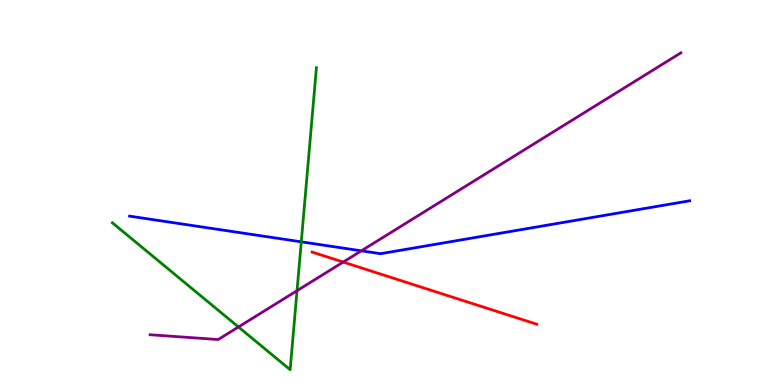[{'lines': ['blue', 'red'], 'intersections': []}, {'lines': ['green', 'red'], 'intersections': []}, {'lines': ['purple', 'red'], 'intersections': [{'x': 4.43, 'y': 3.19}]}, {'lines': ['blue', 'green'], 'intersections': [{'x': 3.89, 'y': 3.72}]}, {'lines': ['blue', 'purple'], 'intersections': [{'x': 4.66, 'y': 3.49}]}, {'lines': ['green', 'purple'], 'intersections': [{'x': 3.08, 'y': 1.51}, {'x': 3.83, 'y': 2.45}]}]